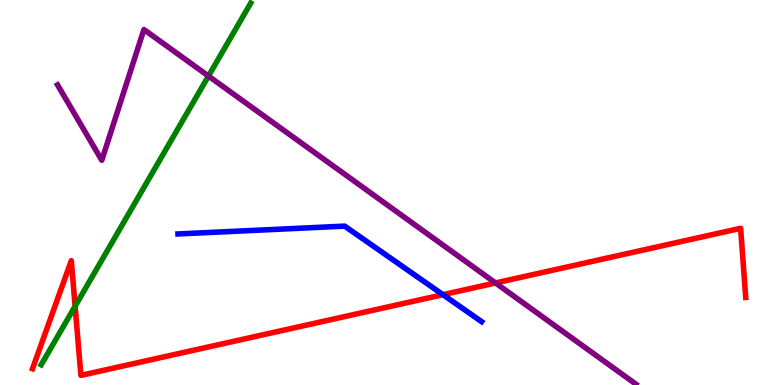[{'lines': ['blue', 'red'], 'intersections': [{'x': 5.72, 'y': 2.35}]}, {'lines': ['green', 'red'], 'intersections': [{'x': 0.969, 'y': 2.05}]}, {'lines': ['purple', 'red'], 'intersections': [{'x': 6.39, 'y': 2.65}]}, {'lines': ['blue', 'green'], 'intersections': []}, {'lines': ['blue', 'purple'], 'intersections': []}, {'lines': ['green', 'purple'], 'intersections': [{'x': 2.69, 'y': 8.02}]}]